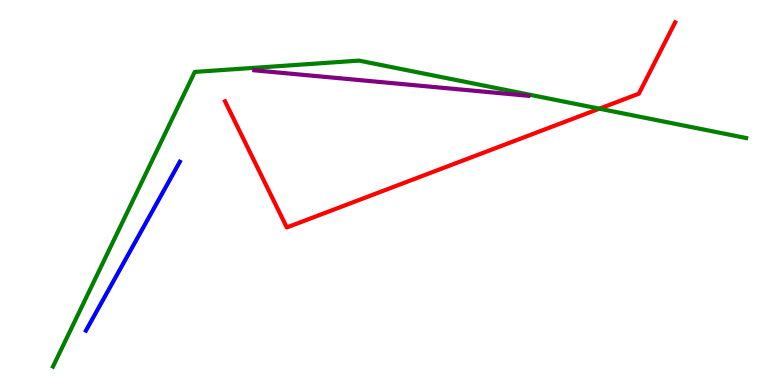[{'lines': ['blue', 'red'], 'intersections': []}, {'lines': ['green', 'red'], 'intersections': [{'x': 7.73, 'y': 7.18}]}, {'lines': ['purple', 'red'], 'intersections': []}, {'lines': ['blue', 'green'], 'intersections': []}, {'lines': ['blue', 'purple'], 'intersections': []}, {'lines': ['green', 'purple'], 'intersections': []}]